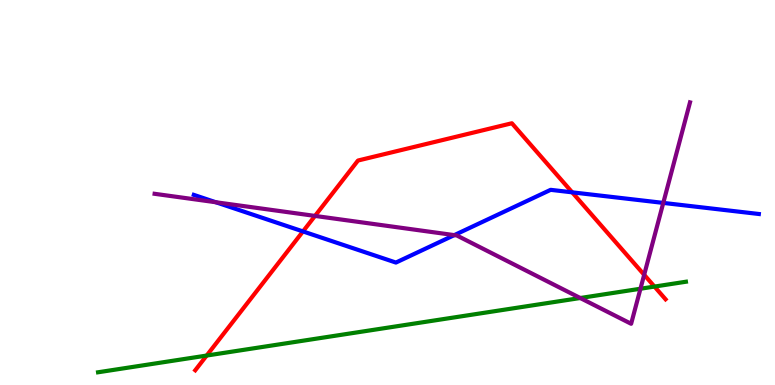[{'lines': ['blue', 'red'], 'intersections': [{'x': 3.91, 'y': 3.99}, {'x': 7.38, 'y': 5.0}]}, {'lines': ['green', 'red'], 'intersections': [{'x': 2.67, 'y': 0.765}, {'x': 8.44, 'y': 2.56}]}, {'lines': ['purple', 'red'], 'intersections': [{'x': 4.06, 'y': 4.39}, {'x': 8.31, 'y': 2.86}]}, {'lines': ['blue', 'green'], 'intersections': []}, {'lines': ['blue', 'purple'], 'intersections': [{'x': 2.78, 'y': 4.75}, {'x': 5.86, 'y': 3.89}, {'x': 8.56, 'y': 4.73}]}, {'lines': ['green', 'purple'], 'intersections': [{'x': 7.49, 'y': 2.26}, {'x': 8.26, 'y': 2.5}]}]